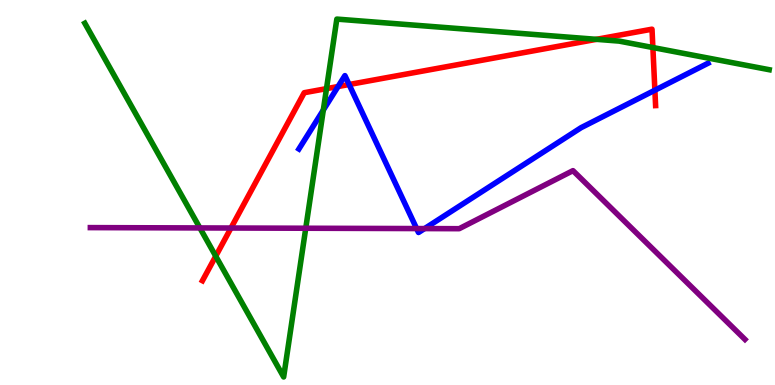[{'lines': ['blue', 'red'], 'intersections': [{'x': 4.36, 'y': 7.75}, {'x': 4.5, 'y': 7.8}, {'x': 8.45, 'y': 7.66}]}, {'lines': ['green', 'red'], 'intersections': [{'x': 2.78, 'y': 3.35}, {'x': 4.21, 'y': 7.7}, {'x': 7.7, 'y': 8.98}, {'x': 8.42, 'y': 8.77}]}, {'lines': ['purple', 'red'], 'intersections': [{'x': 2.98, 'y': 4.08}]}, {'lines': ['blue', 'green'], 'intersections': [{'x': 4.17, 'y': 7.14}]}, {'lines': ['blue', 'purple'], 'intersections': [{'x': 5.38, 'y': 4.06}, {'x': 5.48, 'y': 4.06}]}, {'lines': ['green', 'purple'], 'intersections': [{'x': 2.58, 'y': 4.08}, {'x': 3.95, 'y': 4.07}]}]